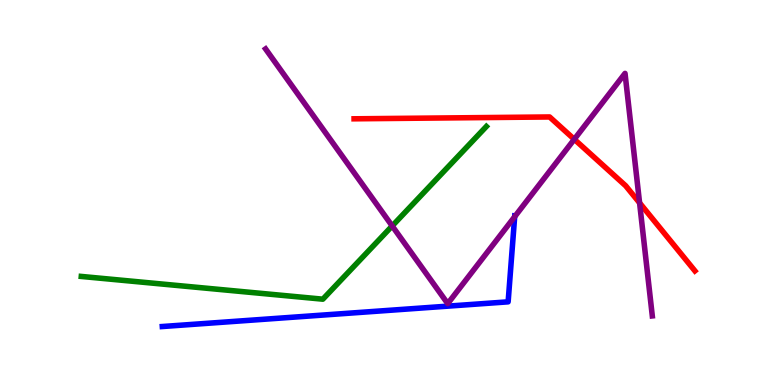[{'lines': ['blue', 'red'], 'intersections': []}, {'lines': ['green', 'red'], 'intersections': []}, {'lines': ['purple', 'red'], 'intersections': [{'x': 7.41, 'y': 6.38}, {'x': 8.25, 'y': 4.73}]}, {'lines': ['blue', 'green'], 'intersections': []}, {'lines': ['blue', 'purple'], 'intersections': [{'x': 6.64, 'y': 4.37}]}, {'lines': ['green', 'purple'], 'intersections': [{'x': 5.06, 'y': 4.13}]}]